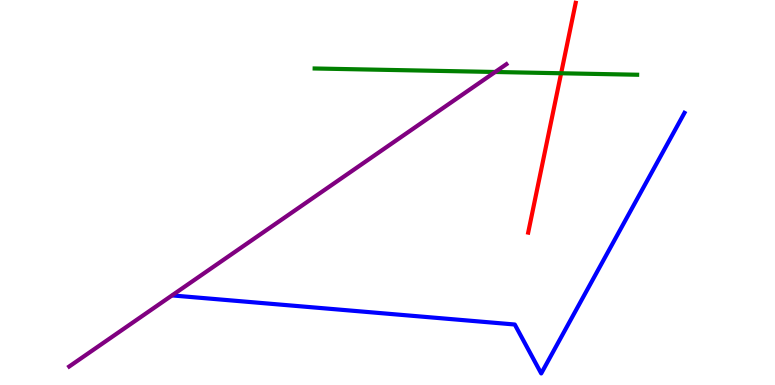[{'lines': ['blue', 'red'], 'intersections': []}, {'lines': ['green', 'red'], 'intersections': [{'x': 7.24, 'y': 8.1}]}, {'lines': ['purple', 'red'], 'intersections': []}, {'lines': ['blue', 'green'], 'intersections': []}, {'lines': ['blue', 'purple'], 'intersections': []}, {'lines': ['green', 'purple'], 'intersections': [{'x': 6.39, 'y': 8.13}]}]